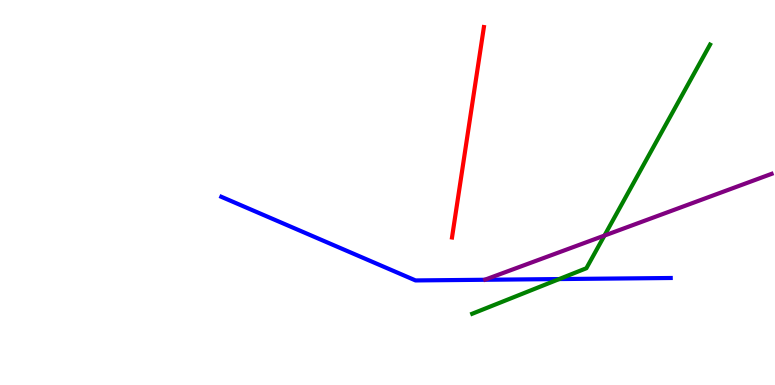[{'lines': ['blue', 'red'], 'intersections': []}, {'lines': ['green', 'red'], 'intersections': []}, {'lines': ['purple', 'red'], 'intersections': []}, {'lines': ['blue', 'green'], 'intersections': [{'x': 7.22, 'y': 2.75}]}, {'lines': ['blue', 'purple'], 'intersections': []}, {'lines': ['green', 'purple'], 'intersections': [{'x': 7.8, 'y': 3.88}]}]